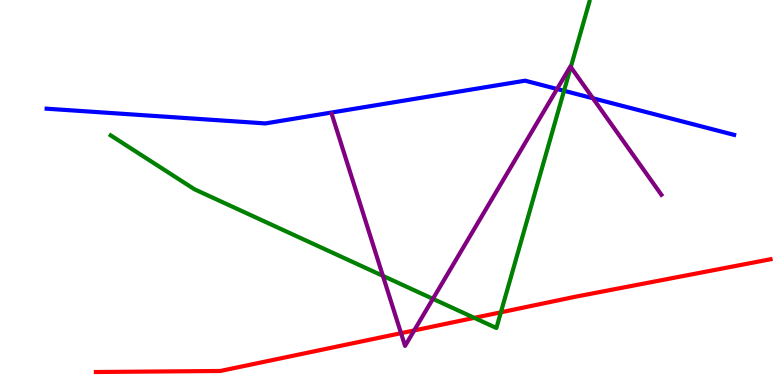[{'lines': ['blue', 'red'], 'intersections': []}, {'lines': ['green', 'red'], 'intersections': [{'x': 6.12, 'y': 1.74}, {'x': 6.46, 'y': 1.89}]}, {'lines': ['purple', 'red'], 'intersections': [{'x': 5.17, 'y': 1.35}, {'x': 5.34, 'y': 1.42}]}, {'lines': ['blue', 'green'], 'intersections': [{'x': 7.28, 'y': 7.64}]}, {'lines': ['blue', 'purple'], 'intersections': [{'x': 7.19, 'y': 7.69}, {'x': 7.65, 'y': 7.45}]}, {'lines': ['green', 'purple'], 'intersections': [{'x': 4.94, 'y': 2.83}, {'x': 5.59, 'y': 2.24}, {'x': 7.37, 'y': 8.26}]}]